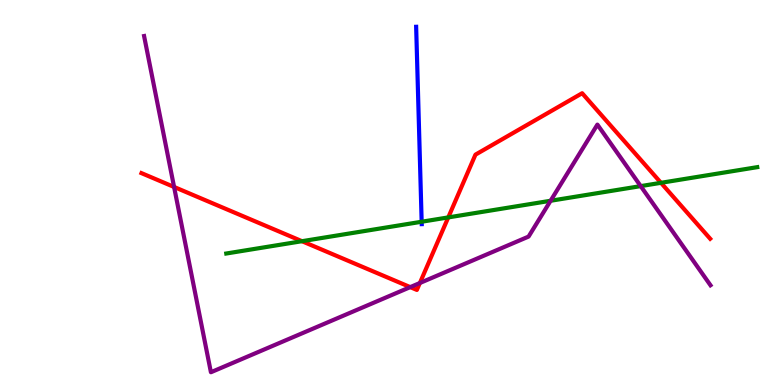[{'lines': ['blue', 'red'], 'intersections': []}, {'lines': ['green', 'red'], 'intersections': [{'x': 3.9, 'y': 3.73}, {'x': 5.78, 'y': 4.35}, {'x': 8.53, 'y': 5.25}]}, {'lines': ['purple', 'red'], 'intersections': [{'x': 2.25, 'y': 5.14}, {'x': 5.29, 'y': 2.54}, {'x': 5.42, 'y': 2.65}]}, {'lines': ['blue', 'green'], 'intersections': [{'x': 5.44, 'y': 4.24}]}, {'lines': ['blue', 'purple'], 'intersections': []}, {'lines': ['green', 'purple'], 'intersections': [{'x': 7.1, 'y': 4.79}, {'x': 8.27, 'y': 5.17}]}]